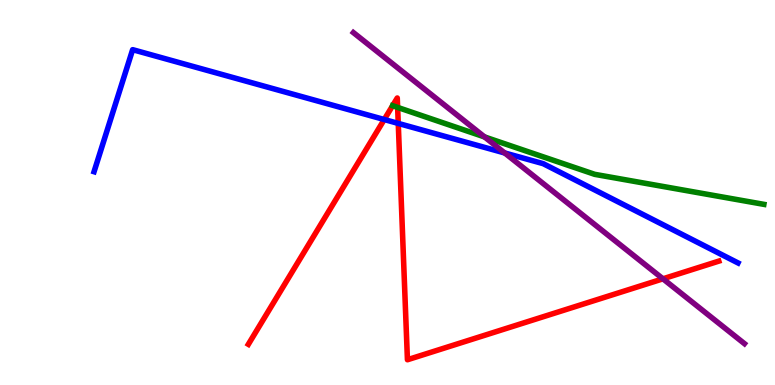[{'lines': ['blue', 'red'], 'intersections': [{'x': 4.96, 'y': 6.9}, {'x': 5.14, 'y': 6.79}]}, {'lines': ['green', 'red'], 'intersections': [{'x': 5.07, 'y': 7.25}, {'x': 5.13, 'y': 7.21}]}, {'lines': ['purple', 'red'], 'intersections': [{'x': 8.55, 'y': 2.76}]}, {'lines': ['blue', 'green'], 'intersections': []}, {'lines': ['blue', 'purple'], 'intersections': [{'x': 6.51, 'y': 6.03}]}, {'lines': ['green', 'purple'], 'intersections': [{'x': 6.25, 'y': 6.44}]}]